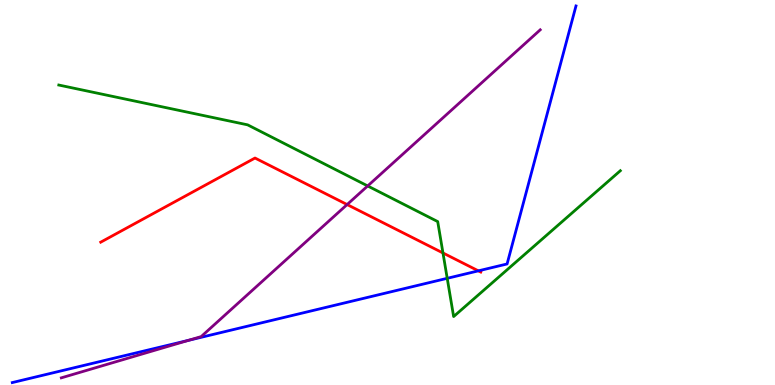[{'lines': ['blue', 'red'], 'intersections': [{'x': 6.17, 'y': 2.97}]}, {'lines': ['green', 'red'], 'intersections': [{'x': 5.72, 'y': 3.43}]}, {'lines': ['purple', 'red'], 'intersections': [{'x': 4.48, 'y': 4.69}]}, {'lines': ['blue', 'green'], 'intersections': [{'x': 5.77, 'y': 2.77}]}, {'lines': ['blue', 'purple'], 'intersections': [{'x': 2.43, 'y': 1.16}]}, {'lines': ['green', 'purple'], 'intersections': [{'x': 4.74, 'y': 5.17}]}]